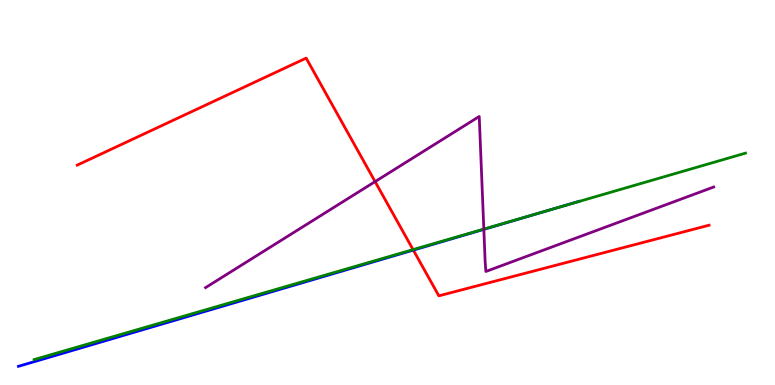[{'lines': ['blue', 'red'], 'intersections': [{'x': 5.33, 'y': 3.5}]}, {'lines': ['green', 'red'], 'intersections': [{'x': 5.33, 'y': 3.52}]}, {'lines': ['purple', 'red'], 'intersections': [{'x': 4.84, 'y': 5.28}]}, {'lines': ['blue', 'green'], 'intersections': [{'x': 7.14, 'y': 4.57}]}, {'lines': ['blue', 'purple'], 'intersections': [{'x': 6.24, 'y': 4.04}]}, {'lines': ['green', 'purple'], 'intersections': [{'x': 6.24, 'y': 4.05}]}]